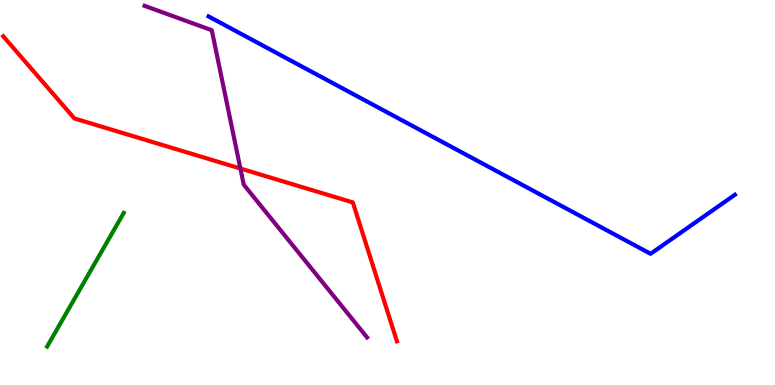[{'lines': ['blue', 'red'], 'intersections': []}, {'lines': ['green', 'red'], 'intersections': []}, {'lines': ['purple', 'red'], 'intersections': [{'x': 3.1, 'y': 5.62}]}, {'lines': ['blue', 'green'], 'intersections': []}, {'lines': ['blue', 'purple'], 'intersections': []}, {'lines': ['green', 'purple'], 'intersections': []}]